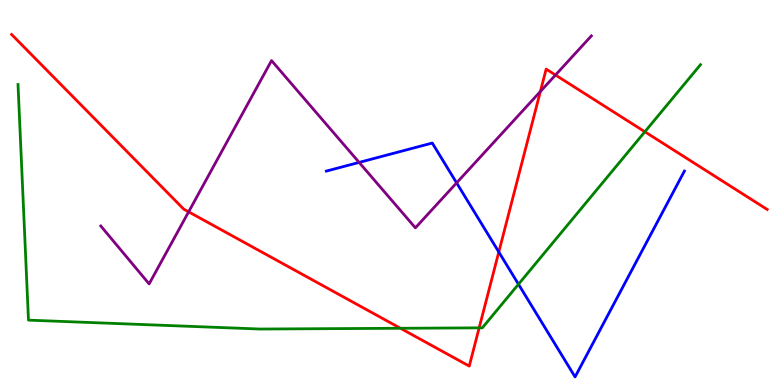[{'lines': ['blue', 'red'], 'intersections': [{'x': 6.44, 'y': 3.45}]}, {'lines': ['green', 'red'], 'intersections': [{'x': 5.17, 'y': 1.47}, {'x': 6.18, 'y': 1.48}, {'x': 8.32, 'y': 6.58}]}, {'lines': ['purple', 'red'], 'intersections': [{'x': 2.43, 'y': 4.5}, {'x': 6.97, 'y': 7.62}, {'x': 7.17, 'y': 8.05}]}, {'lines': ['blue', 'green'], 'intersections': [{'x': 6.69, 'y': 2.62}]}, {'lines': ['blue', 'purple'], 'intersections': [{'x': 4.63, 'y': 5.78}, {'x': 5.89, 'y': 5.25}]}, {'lines': ['green', 'purple'], 'intersections': []}]